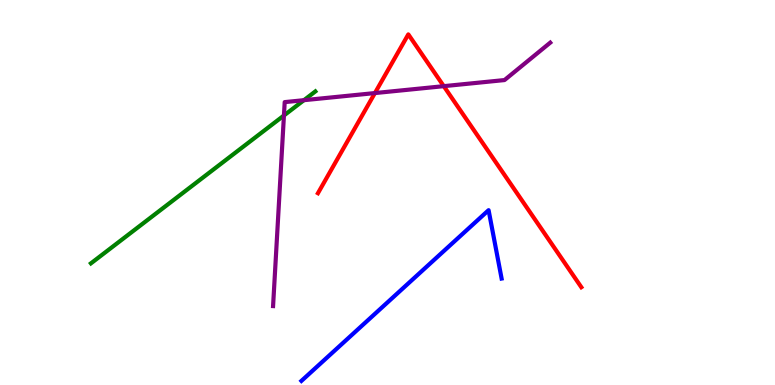[{'lines': ['blue', 'red'], 'intersections': []}, {'lines': ['green', 'red'], 'intersections': []}, {'lines': ['purple', 'red'], 'intersections': [{'x': 4.84, 'y': 7.58}, {'x': 5.73, 'y': 7.76}]}, {'lines': ['blue', 'green'], 'intersections': []}, {'lines': ['blue', 'purple'], 'intersections': []}, {'lines': ['green', 'purple'], 'intersections': [{'x': 3.66, 'y': 7.0}, {'x': 3.92, 'y': 7.4}]}]